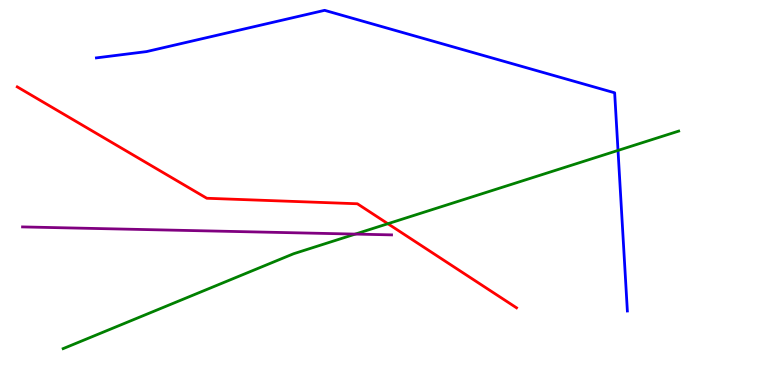[{'lines': ['blue', 'red'], 'intersections': []}, {'lines': ['green', 'red'], 'intersections': [{'x': 5.0, 'y': 4.19}]}, {'lines': ['purple', 'red'], 'intersections': []}, {'lines': ['blue', 'green'], 'intersections': [{'x': 7.97, 'y': 6.09}]}, {'lines': ['blue', 'purple'], 'intersections': []}, {'lines': ['green', 'purple'], 'intersections': [{'x': 4.58, 'y': 3.92}]}]